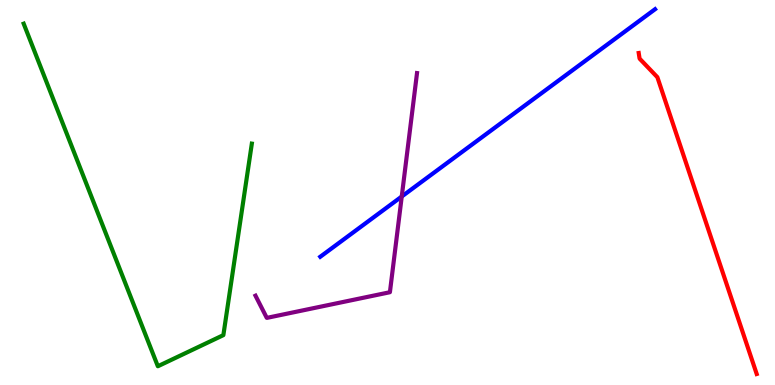[{'lines': ['blue', 'red'], 'intersections': []}, {'lines': ['green', 'red'], 'intersections': []}, {'lines': ['purple', 'red'], 'intersections': []}, {'lines': ['blue', 'green'], 'intersections': []}, {'lines': ['blue', 'purple'], 'intersections': [{'x': 5.18, 'y': 4.9}]}, {'lines': ['green', 'purple'], 'intersections': []}]